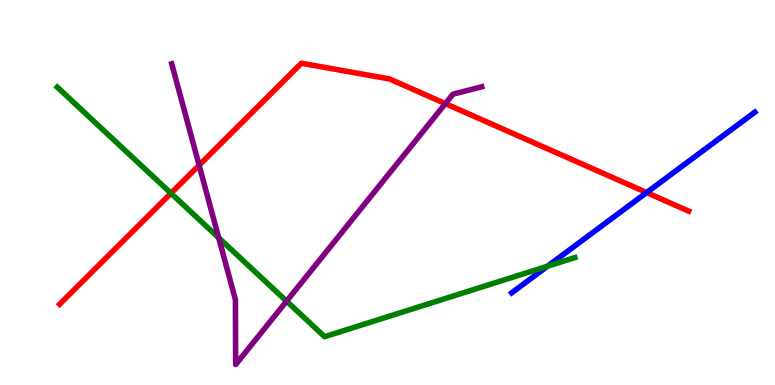[{'lines': ['blue', 'red'], 'intersections': [{'x': 8.34, 'y': 5.0}]}, {'lines': ['green', 'red'], 'intersections': [{'x': 2.21, 'y': 4.98}]}, {'lines': ['purple', 'red'], 'intersections': [{'x': 2.57, 'y': 5.71}, {'x': 5.75, 'y': 7.31}]}, {'lines': ['blue', 'green'], 'intersections': [{'x': 7.06, 'y': 3.09}]}, {'lines': ['blue', 'purple'], 'intersections': []}, {'lines': ['green', 'purple'], 'intersections': [{'x': 2.82, 'y': 3.82}, {'x': 3.7, 'y': 2.18}]}]